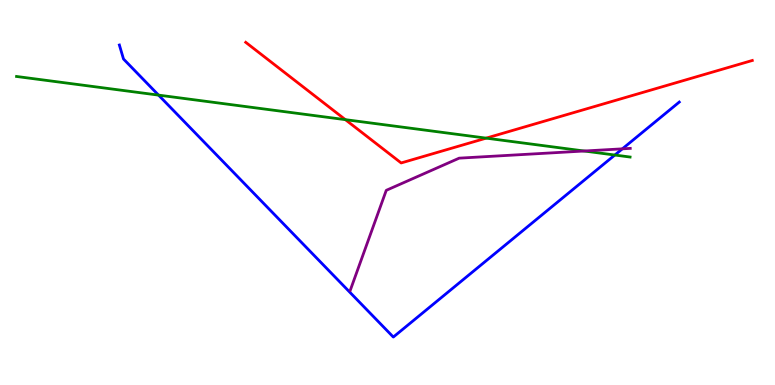[{'lines': ['blue', 'red'], 'intersections': []}, {'lines': ['green', 'red'], 'intersections': [{'x': 4.46, 'y': 6.89}, {'x': 6.27, 'y': 6.41}]}, {'lines': ['purple', 'red'], 'intersections': []}, {'lines': ['blue', 'green'], 'intersections': [{'x': 2.05, 'y': 7.53}, {'x': 7.93, 'y': 5.97}]}, {'lines': ['blue', 'purple'], 'intersections': [{'x': 8.03, 'y': 6.13}]}, {'lines': ['green', 'purple'], 'intersections': [{'x': 7.54, 'y': 6.08}]}]